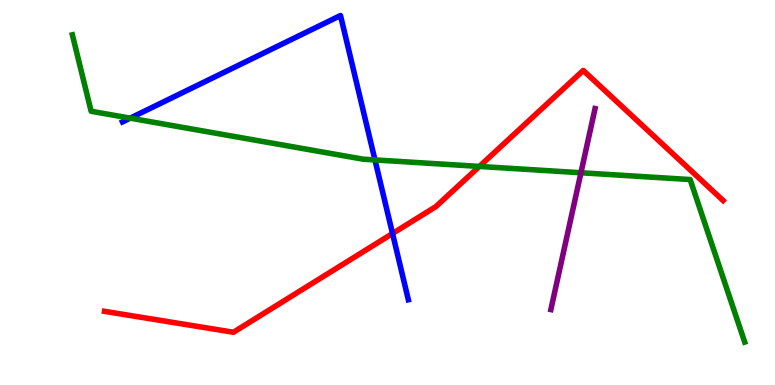[{'lines': ['blue', 'red'], 'intersections': [{'x': 5.06, 'y': 3.94}]}, {'lines': ['green', 'red'], 'intersections': [{'x': 6.19, 'y': 5.68}]}, {'lines': ['purple', 'red'], 'intersections': []}, {'lines': ['blue', 'green'], 'intersections': [{'x': 1.68, 'y': 6.93}, {'x': 4.84, 'y': 5.85}]}, {'lines': ['blue', 'purple'], 'intersections': []}, {'lines': ['green', 'purple'], 'intersections': [{'x': 7.5, 'y': 5.51}]}]